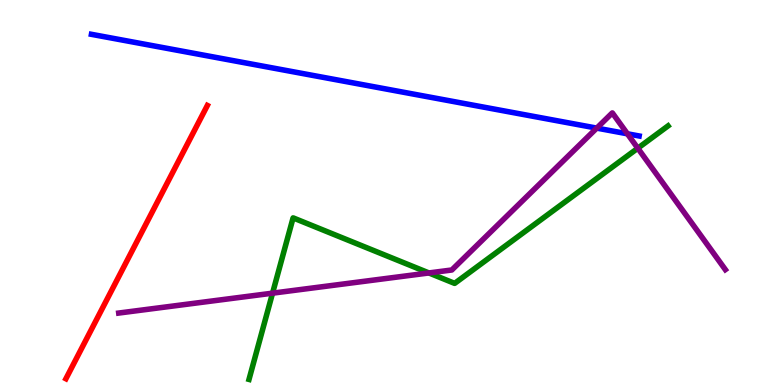[{'lines': ['blue', 'red'], 'intersections': []}, {'lines': ['green', 'red'], 'intersections': []}, {'lines': ['purple', 'red'], 'intersections': []}, {'lines': ['blue', 'green'], 'intersections': []}, {'lines': ['blue', 'purple'], 'intersections': [{'x': 7.7, 'y': 6.67}, {'x': 8.1, 'y': 6.52}]}, {'lines': ['green', 'purple'], 'intersections': [{'x': 3.52, 'y': 2.39}, {'x': 5.53, 'y': 2.91}, {'x': 8.23, 'y': 6.15}]}]